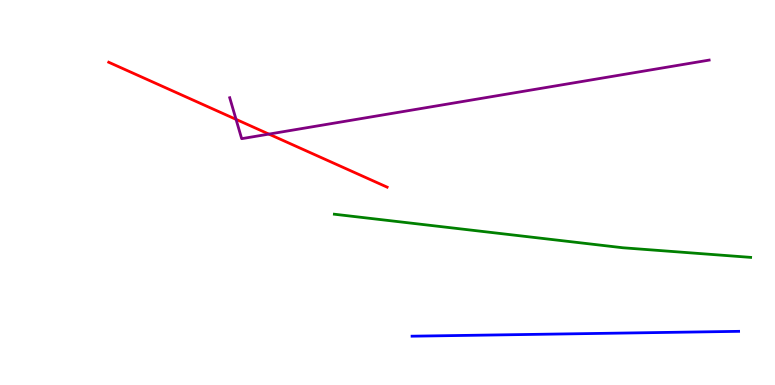[{'lines': ['blue', 'red'], 'intersections': []}, {'lines': ['green', 'red'], 'intersections': []}, {'lines': ['purple', 'red'], 'intersections': [{'x': 3.05, 'y': 6.9}, {'x': 3.47, 'y': 6.52}]}, {'lines': ['blue', 'green'], 'intersections': []}, {'lines': ['blue', 'purple'], 'intersections': []}, {'lines': ['green', 'purple'], 'intersections': []}]